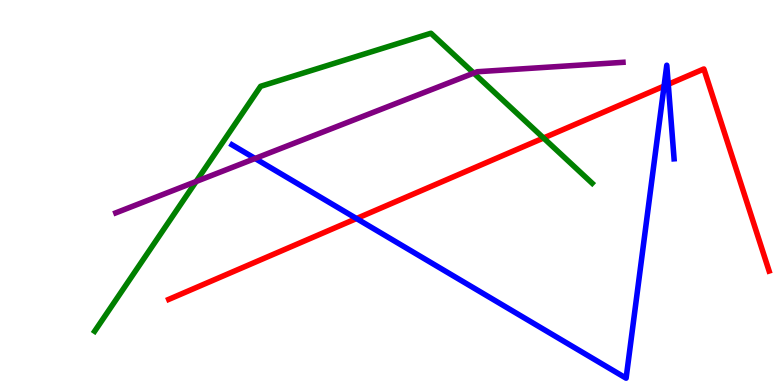[{'lines': ['blue', 'red'], 'intersections': [{'x': 4.6, 'y': 4.32}, {'x': 8.57, 'y': 7.76}, {'x': 8.62, 'y': 7.81}]}, {'lines': ['green', 'red'], 'intersections': [{'x': 7.01, 'y': 6.42}]}, {'lines': ['purple', 'red'], 'intersections': []}, {'lines': ['blue', 'green'], 'intersections': []}, {'lines': ['blue', 'purple'], 'intersections': [{'x': 3.29, 'y': 5.88}]}, {'lines': ['green', 'purple'], 'intersections': [{'x': 2.53, 'y': 5.29}, {'x': 6.11, 'y': 8.1}]}]